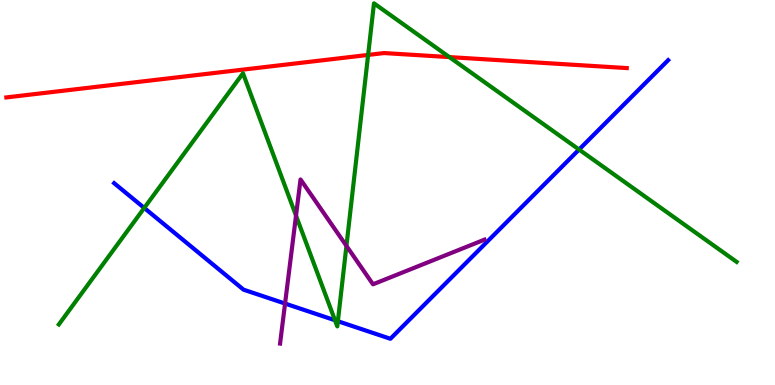[{'lines': ['blue', 'red'], 'intersections': []}, {'lines': ['green', 'red'], 'intersections': [{'x': 4.75, 'y': 8.57}, {'x': 5.8, 'y': 8.52}]}, {'lines': ['purple', 'red'], 'intersections': []}, {'lines': ['blue', 'green'], 'intersections': [{'x': 1.86, 'y': 4.6}, {'x': 4.32, 'y': 1.68}, {'x': 4.36, 'y': 1.66}, {'x': 7.47, 'y': 6.12}]}, {'lines': ['blue', 'purple'], 'intersections': [{'x': 3.68, 'y': 2.12}]}, {'lines': ['green', 'purple'], 'intersections': [{'x': 3.82, 'y': 4.4}, {'x': 4.47, 'y': 3.61}]}]